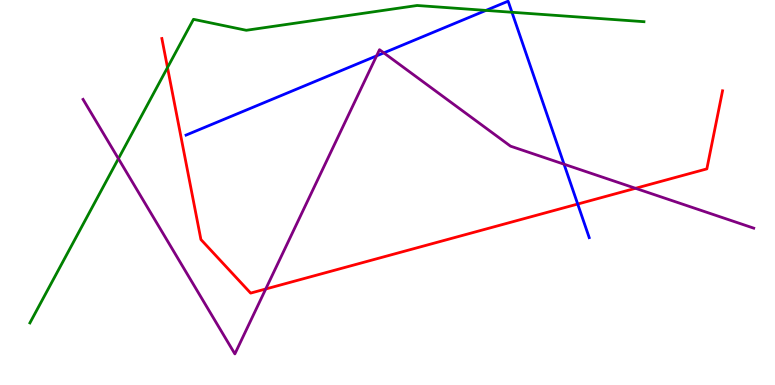[{'lines': ['blue', 'red'], 'intersections': [{'x': 7.45, 'y': 4.7}]}, {'lines': ['green', 'red'], 'intersections': [{'x': 2.16, 'y': 8.25}]}, {'lines': ['purple', 'red'], 'intersections': [{'x': 3.43, 'y': 2.49}, {'x': 8.2, 'y': 5.11}]}, {'lines': ['blue', 'green'], 'intersections': [{'x': 6.27, 'y': 9.73}, {'x': 6.61, 'y': 9.68}]}, {'lines': ['blue', 'purple'], 'intersections': [{'x': 4.86, 'y': 8.55}, {'x': 4.95, 'y': 8.63}, {'x': 7.28, 'y': 5.73}]}, {'lines': ['green', 'purple'], 'intersections': [{'x': 1.53, 'y': 5.88}]}]